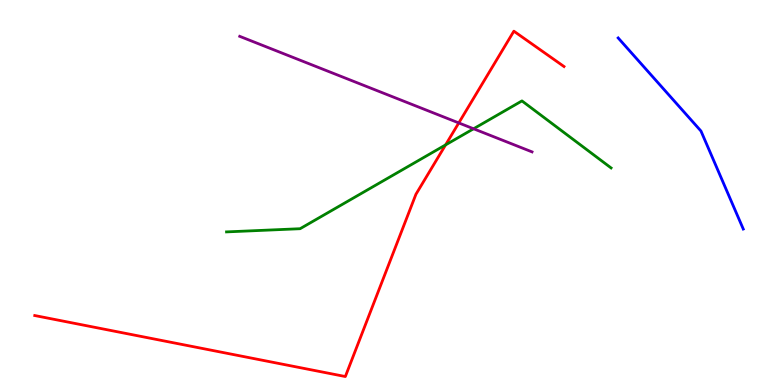[{'lines': ['blue', 'red'], 'intersections': []}, {'lines': ['green', 'red'], 'intersections': [{'x': 5.75, 'y': 6.24}]}, {'lines': ['purple', 'red'], 'intersections': [{'x': 5.92, 'y': 6.81}]}, {'lines': ['blue', 'green'], 'intersections': []}, {'lines': ['blue', 'purple'], 'intersections': []}, {'lines': ['green', 'purple'], 'intersections': [{'x': 6.11, 'y': 6.66}]}]